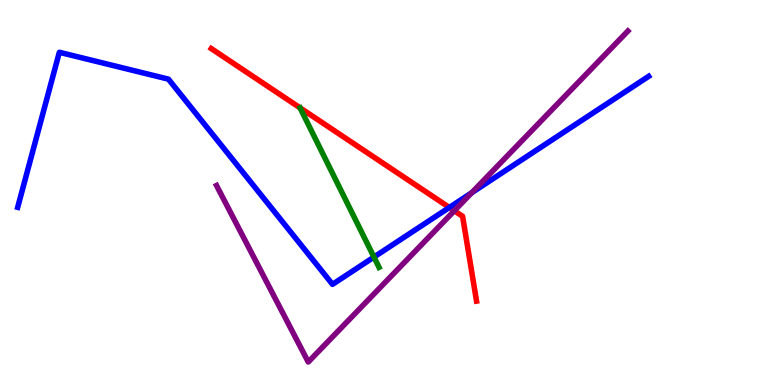[{'lines': ['blue', 'red'], 'intersections': [{'x': 5.8, 'y': 4.61}]}, {'lines': ['green', 'red'], 'intersections': []}, {'lines': ['purple', 'red'], 'intersections': [{'x': 5.86, 'y': 4.53}]}, {'lines': ['blue', 'green'], 'intersections': [{'x': 4.83, 'y': 3.32}]}, {'lines': ['blue', 'purple'], 'intersections': [{'x': 6.09, 'y': 4.99}]}, {'lines': ['green', 'purple'], 'intersections': []}]